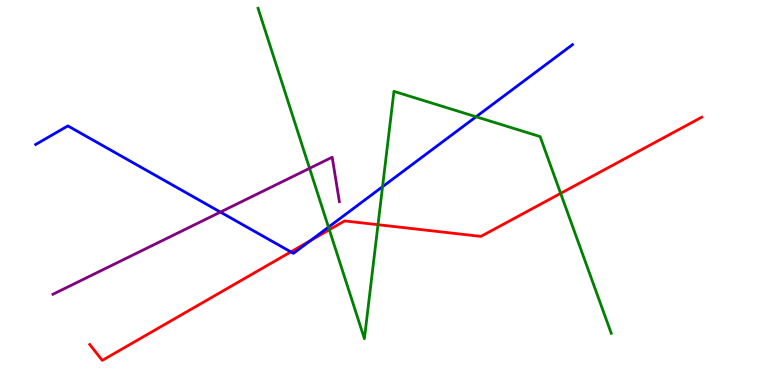[{'lines': ['blue', 'red'], 'intersections': [{'x': 3.75, 'y': 3.46}, {'x': 4.01, 'y': 3.75}]}, {'lines': ['green', 'red'], 'intersections': [{'x': 4.25, 'y': 4.03}, {'x': 4.88, 'y': 4.16}, {'x': 7.23, 'y': 4.98}]}, {'lines': ['purple', 'red'], 'intersections': []}, {'lines': ['blue', 'green'], 'intersections': [{'x': 4.24, 'y': 4.1}, {'x': 4.94, 'y': 5.15}, {'x': 6.14, 'y': 6.97}]}, {'lines': ['blue', 'purple'], 'intersections': [{'x': 2.84, 'y': 4.49}]}, {'lines': ['green', 'purple'], 'intersections': [{'x': 3.99, 'y': 5.63}]}]